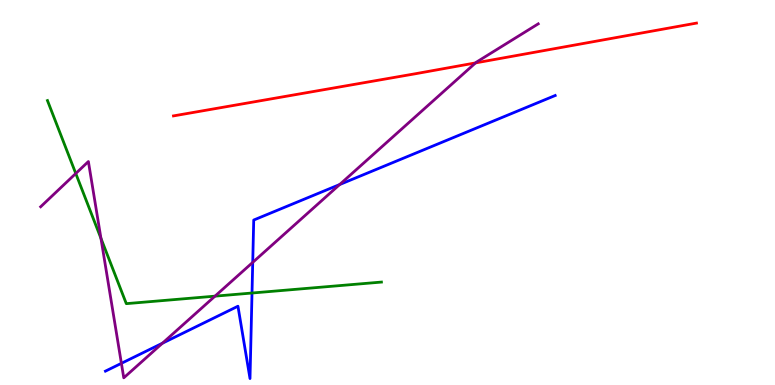[{'lines': ['blue', 'red'], 'intersections': []}, {'lines': ['green', 'red'], 'intersections': []}, {'lines': ['purple', 'red'], 'intersections': [{'x': 6.14, 'y': 8.37}]}, {'lines': ['blue', 'green'], 'intersections': [{'x': 3.25, 'y': 2.39}]}, {'lines': ['blue', 'purple'], 'intersections': [{'x': 1.57, 'y': 0.563}, {'x': 2.1, 'y': 1.08}, {'x': 3.26, 'y': 3.19}, {'x': 4.38, 'y': 5.21}]}, {'lines': ['green', 'purple'], 'intersections': [{'x': 0.978, 'y': 5.49}, {'x': 1.3, 'y': 3.81}, {'x': 2.77, 'y': 2.31}]}]